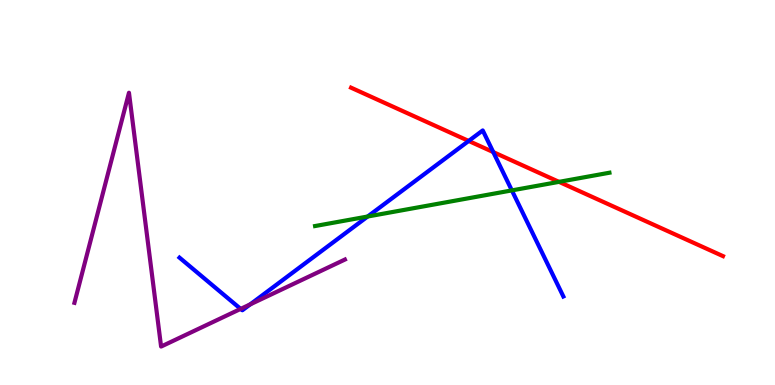[{'lines': ['blue', 'red'], 'intersections': [{'x': 6.05, 'y': 6.34}, {'x': 6.36, 'y': 6.05}]}, {'lines': ['green', 'red'], 'intersections': [{'x': 7.21, 'y': 5.28}]}, {'lines': ['purple', 'red'], 'intersections': []}, {'lines': ['blue', 'green'], 'intersections': [{'x': 4.74, 'y': 4.38}, {'x': 6.6, 'y': 5.05}]}, {'lines': ['blue', 'purple'], 'intersections': [{'x': 3.11, 'y': 1.98}, {'x': 3.23, 'y': 2.09}]}, {'lines': ['green', 'purple'], 'intersections': []}]